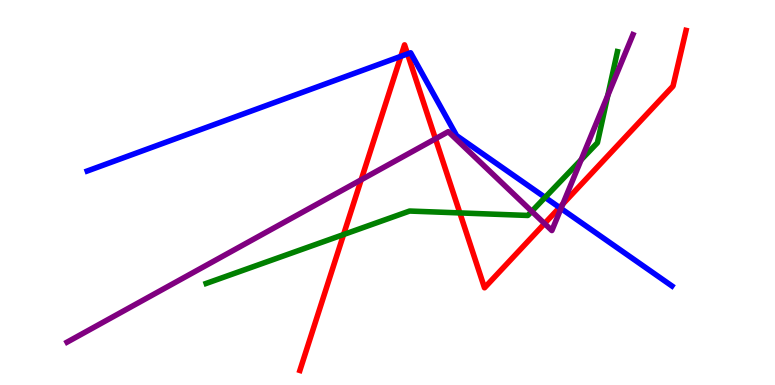[{'lines': ['blue', 'red'], 'intersections': [{'x': 5.17, 'y': 8.54}, {'x': 5.26, 'y': 8.6}, {'x': 7.22, 'y': 4.61}]}, {'lines': ['green', 'red'], 'intersections': [{'x': 4.43, 'y': 3.91}, {'x': 5.93, 'y': 4.47}]}, {'lines': ['purple', 'red'], 'intersections': [{'x': 4.66, 'y': 5.33}, {'x': 5.62, 'y': 6.4}, {'x': 7.03, 'y': 4.19}, {'x': 7.26, 'y': 4.7}]}, {'lines': ['blue', 'green'], 'intersections': [{'x': 7.03, 'y': 4.87}]}, {'lines': ['blue', 'purple'], 'intersections': [{'x': 7.24, 'y': 4.58}]}, {'lines': ['green', 'purple'], 'intersections': [{'x': 6.86, 'y': 4.51}, {'x': 7.5, 'y': 5.85}, {'x': 7.84, 'y': 7.52}]}]